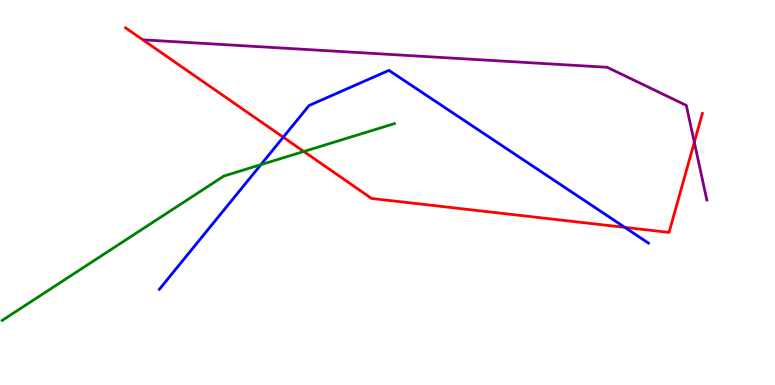[{'lines': ['blue', 'red'], 'intersections': [{'x': 3.65, 'y': 6.44}, {'x': 8.06, 'y': 4.09}]}, {'lines': ['green', 'red'], 'intersections': [{'x': 3.92, 'y': 6.07}]}, {'lines': ['purple', 'red'], 'intersections': [{'x': 8.96, 'y': 6.31}]}, {'lines': ['blue', 'green'], 'intersections': [{'x': 3.37, 'y': 5.72}]}, {'lines': ['blue', 'purple'], 'intersections': []}, {'lines': ['green', 'purple'], 'intersections': []}]